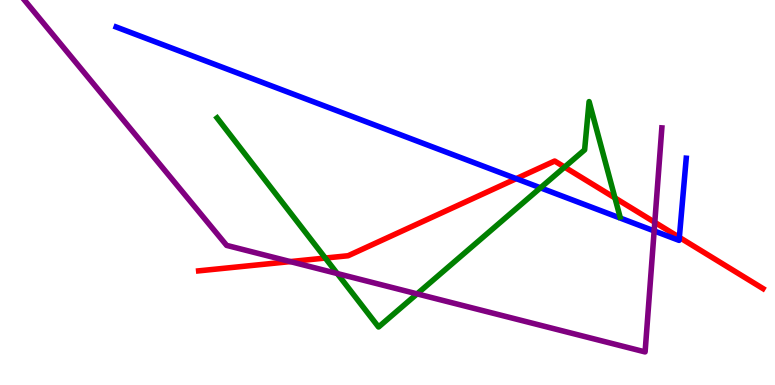[{'lines': ['blue', 'red'], 'intersections': [{'x': 6.66, 'y': 5.36}, {'x': 8.77, 'y': 3.83}]}, {'lines': ['green', 'red'], 'intersections': [{'x': 4.2, 'y': 3.3}, {'x': 7.28, 'y': 5.66}, {'x': 7.93, 'y': 4.86}]}, {'lines': ['purple', 'red'], 'intersections': [{'x': 3.75, 'y': 3.21}, {'x': 8.45, 'y': 4.23}]}, {'lines': ['blue', 'green'], 'intersections': [{'x': 6.97, 'y': 5.12}]}, {'lines': ['blue', 'purple'], 'intersections': [{'x': 8.44, 'y': 4.0}]}, {'lines': ['green', 'purple'], 'intersections': [{'x': 4.35, 'y': 2.89}, {'x': 5.38, 'y': 2.37}]}]